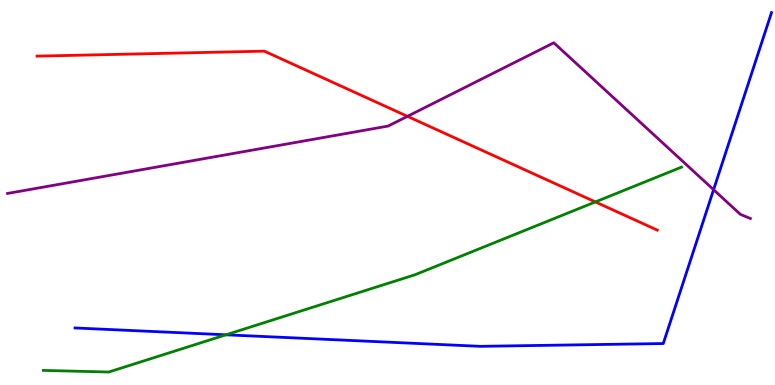[{'lines': ['blue', 'red'], 'intersections': []}, {'lines': ['green', 'red'], 'intersections': [{'x': 7.68, 'y': 4.75}]}, {'lines': ['purple', 'red'], 'intersections': [{'x': 5.26, 'y': 6.98}]}, {'lines': ['blue', 'green'], 'intersections': [{'x': 2.92, 'y': 1.3}]}, {'lines': ['blue', 'purple'], 'intersections': [{'x': 9.21, 'y': 5.07}]}, {'lines': ['green', 'purple'], 'intersections': []}]